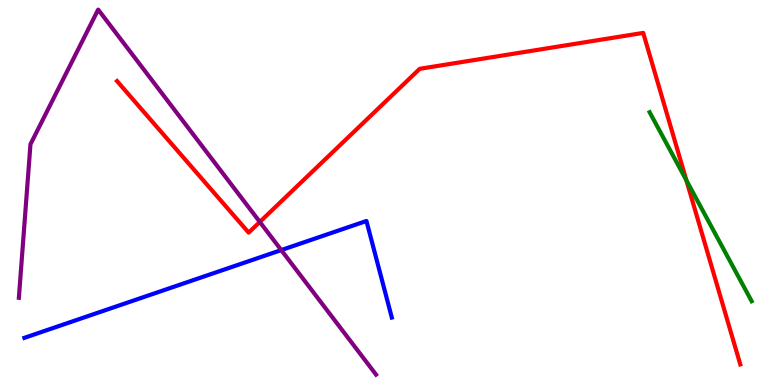[{'lines': ['blue', 'red'], 'intersections': []}, {'lines': ['green', 'red'], 'intersections': [{'x': 8.86, 'y': 5.32}]}, {'lines': ['purple', 'red'], 'intersections': [{'x': 3.35, 'y': 4.24}]}, {'lines': ['blue', 'green'], 'intersections': []}, {'lines': ['blue', 'purple'], 'intersections': [{'x': 3.63, 'y': 3.5}]}, {'lines': ['green', 'purple'], 'intersections': []}]